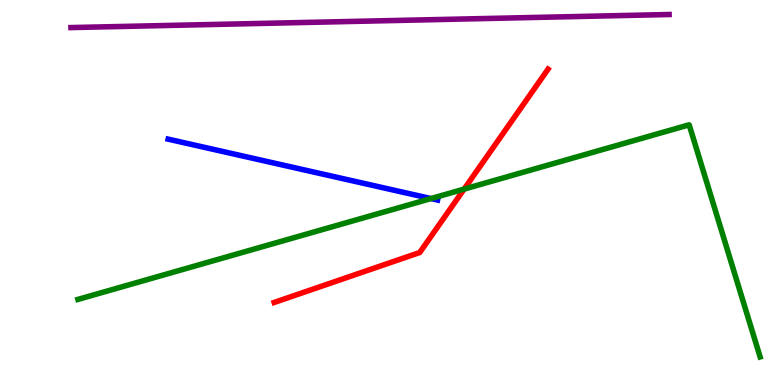[{'lines': ['blue', 'red'], 'intersections': []}, {'lines': ['green', 'red'], 'intersections': [{'x': 5.99, 'y': 5.09}]}, {'lines': ['purple', 'red'], 'intersections': []}, {'lines': ['blue', 'green'], 'intersections': [{'x': 5.56, 'y': 4.84}]}, {'lines': ['blue', 'purple'], 'intersections': []}, {'lines': ['green', 'purple'], 'intersections': []}]